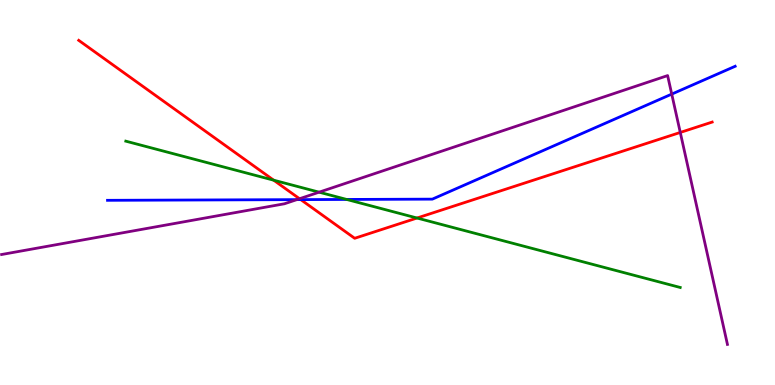[{'lines': ['blue', 'red'], 'intersections': [{'x': 3.88, 'y': 4.82}]}, {'lines': ['green', 'red'], 'intersections': [{'x': 3.53, 'y': 5.32}, {'x': 5.38, 'y': 4.34}]}, {'lines': ['purple', 'red'], 'intersections': [{'x': 3.86, 'y': 4.84}, {'x': 8.78, 'y': 6.56}]}, {'lines': ['blue', 'green'], 'intersections': [{'x': 4.47, 'y': 4.82}]}, {'lines': ['blue', 'purple'], 'intersections': [{'x': 3.83, 'y': 4.81}, {'x': 8.67, 'y': 7.56}]}, {'lines': ['green', 'purple'], 'intersections': [{'x': 4.12, 'y': 5.01}]}]